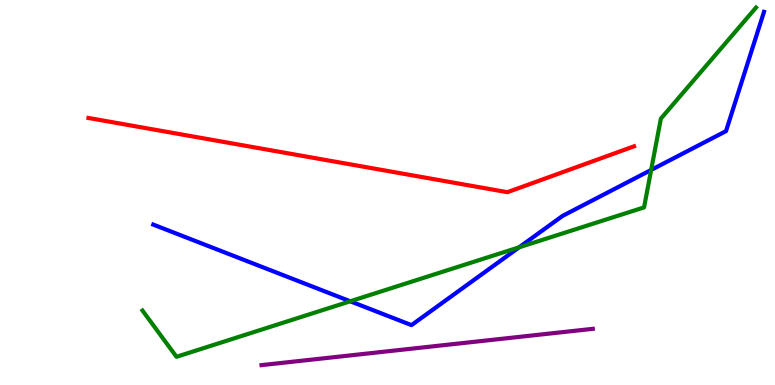[{'lines': ['blue', 'red'], 'intersections': []}, {'lines': ['green', 'red'], 'intersections': []}, {'lines': ['purple', 'red'], 'intersections': []}, {'lines': ['blue', 'green'], 'intersections': [{'x': 4.52, 'y': 2.17}, {'x': 6.7, 'y': 3.58}, {'x': 8.4, 'y': 5.59}]}, {'lines': ['blue', 'purple'], 'intersections': []}, {'lines': ['green', 'purple'], 'intersections': []}]